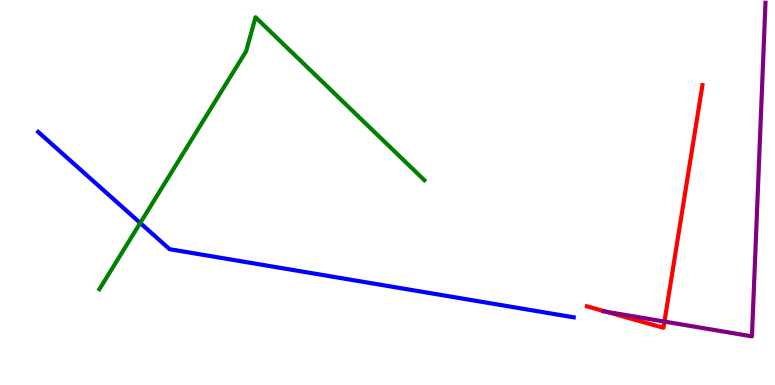[{'lines': ['blue', 'red'], 'intersections': []}, {'lines': ['green', 'red'], 'intersections': []}, {'lines': ['purple', 'red'], 'intersections': [{'x': 7.82, 'y': 1.9}, {'x': 8.57, 'y': 1.65}]}, {'lines': ['blue', 'green'], 'intersections': [{'x': 1.81, 'y': 4.21}]}, {'lines': ['blue', 'purple'], 'intersections': []}, {'lines': ['green', 'purple'], 'intersections': []}]